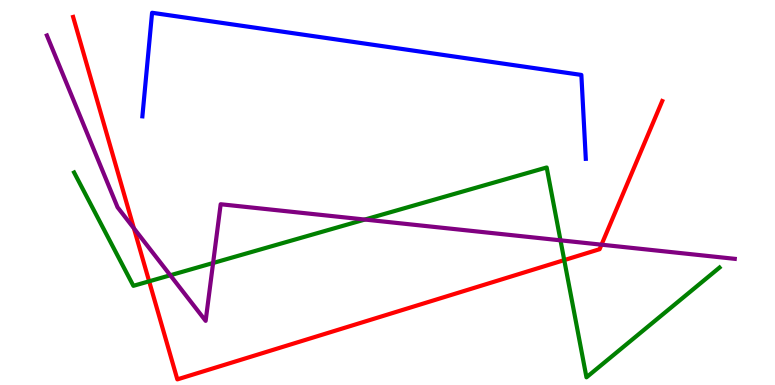[{'lines': ['blue', 'red'], 'intersections': []}, {'lines': ['green', 'red'], 'intersections': [{'x': 1.92, 'y': 2.69}, {'x': 7.28, 'y': 3.24}]}, {'lines': ['purple', 'red'], 'intersections': [{'x': 1.73, 'y': 4.07}, {'x': 7.76, 'y': 3.64}]}, {'lines': ['blue', 'green'], 'intersections': []}, {'lines': ['blue', 'purple'], 'intersections': []}, {'lines': ['green', 'purple'], 'intersections': [{'x': 2.2, 'y': 2.85}, {'x': 2.75, 'y': 3.17}, {'x': 4.71, 'y': 4.3}, {'x': 7.23, 'y': 3.76}]}]